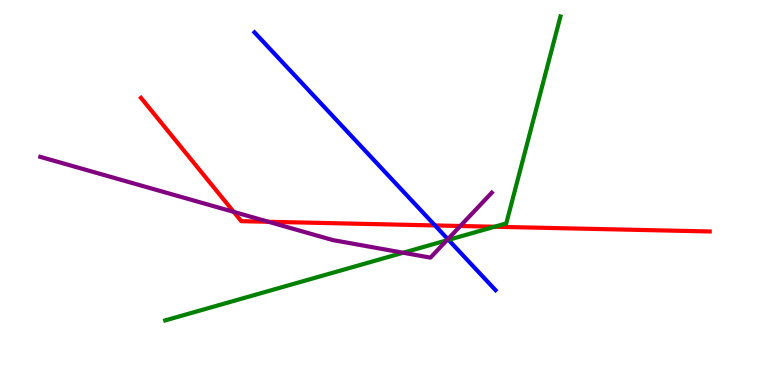[{'lines': ['blue', 'red'], 'intersections': [{'x': 5.61, 'y': 4.14}]}, {'lines': ['green', 'red'], 'intersections': [{'x': 6.38, 'y': 4.11}]}, {'lines': ['purple', 'red'], 'intersections': [{'x': 3.02, 'y': 4.5}, {'x': 3.46, 'y': 4.24}, {'x': 5.94, 'y': 4.13}]}, {'lines': ['blue', 'green'], 'intersections': [{'x': 5.79, 'y': 3.77}]}, {'lines': ['blue', 'purple'], 'intersections': [{'x': 5.78, 'y': 3.79}]}, {'lines': ['green', 'purple'], 'intersections': [{'x': 5.2, 'y': 3.44}, {'x': 5.76, 'y': 3.76}]}]